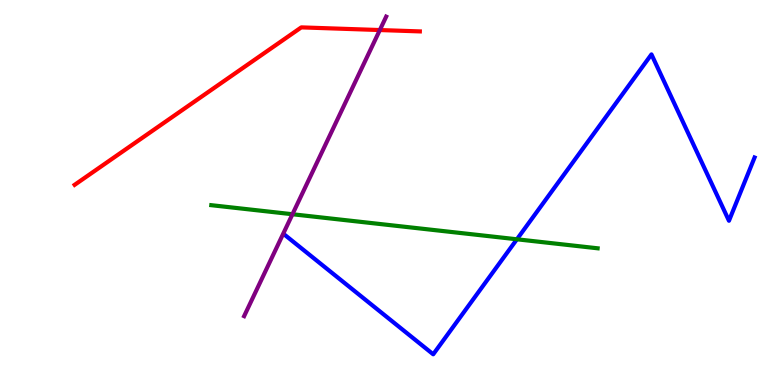[{'lines': ['blue', 'red'], 'intersections': []}, {'lines': ['green', 'red'], 'intersections': []}, {'lines': ['purple', 'red'], 'intersections': [{'x': 4.9, 'y': 9.22}]}, {'lines': ['blue', 'green'], 'intersections': [{'x': 6.67, 'y': 3.78}]}, {'lines': ['blue', 'purple'], 'intersections': []}, {'lines': ['green', 'purple'], 'intersections': [{'x': 3.77, 'y': 4.44}]}]